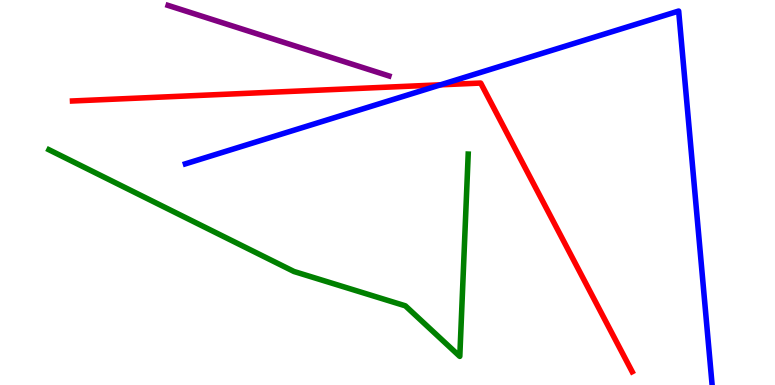[{'lines': ['blue', 'red'], 'intersections': [{'x': 5.68, 'y': 7.8}]}, {'lines': ['green', 'red'], 'intersections': []}, {'lines': ['purple', 'red'], 'intersections': []}, {'lines': ['blue', 'green'], 'intersections': []}, {'lines': ['blue', 'purple'], 'intersections': []}, {'lines': ['green', 'purple'], 'intersections': []}]